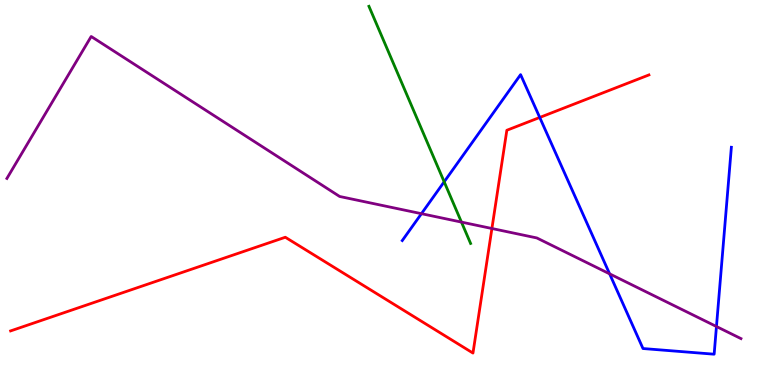[{'lines': ['blue', 'red'], 'intersections': [{'x': 6.96, 'y': 6.95}]}, {'lines': ['green', 'red'], 'intersections': []}, {'lines': ['purple', 'red'], 'intersections': [{'x': 6.35, 'y': 4.06}]}, {'lines': ['blue', 'green'], 'intersections': [{'x': 5.73, 'y': 5.28}]}, {'lines': ['blue', 'purple'], 'intersections': [{'x': 5.44, 'y': 4.45}, {'x': 7.87, 'y': 2.89}, {'x': 9.24, 'y': 1.52}]}, {'lines': ['green', 'purple'], 'intersections': [{'x': 5.95, 'y': 4.23}]}]